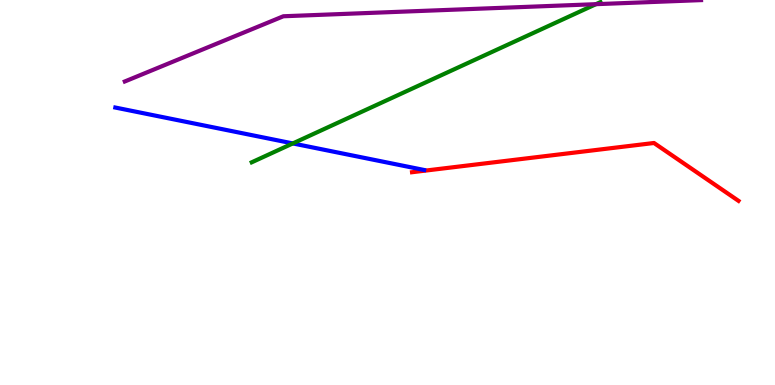[{'lines': ['blue', 'red'], 'intersections': []}, {'lines': ['green', 'red'], 'intersections': []}, {'lines': ['purple', 'red'], 'intersections': []}, {'lines': ['blue', 'green'], 'intersections': [{'x': 3.78, 'y': 6.27}]}, {'lines': ['blue', 'purple'], 'intersections': []}, {'lines': ['green', 'purple'], 'intersections': [{'x': 7.69, 'y': 9.89}]}]